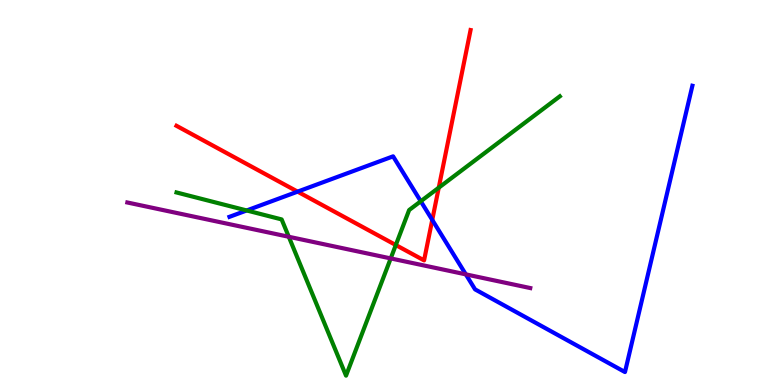[{'lines': ['blue', 'red'], 'intersections': [{'x': 3.84, 'y': 5.02}, {'x': 5.58, 'y': 4.29}]}, {'lines': ['green', 'red'], 'intersections': [{'x': 5.11, 'y': 3.64}, {'x': 5.66, 'y': 5.12}]}, {'lines': ['purple', 'red'], 'intersections': []}, {'lines': ['blue', 'green'], 'intersections': [{'x': 3.18, 'y': 4.53}, {'x': 5.43, 'y': 4.77}]}, {'lines': ['blue', 'purple'], 'intersections': [{'x': 6.01, 'y': 2.87}]}, {'lines': ['green', 'purple'], 'intersections': [{'x': 3.73, 'y': 3.85}, {'x': 5.04, 'y': 3.29}]}]